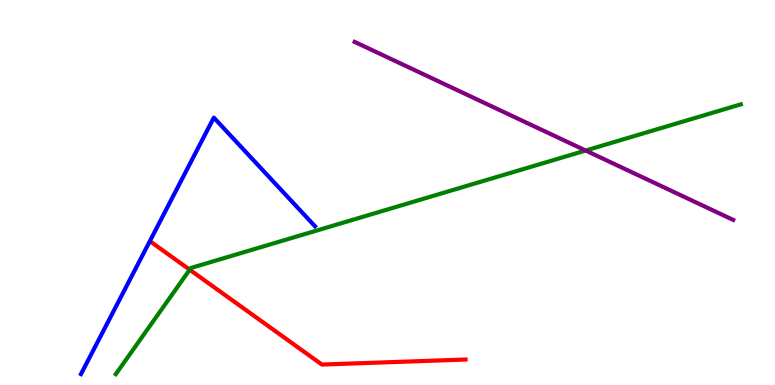[{'lines': ['blue', 'red'], 'intersections': []}, {'lines': ['green', 'red'], 'intersections': [{'x': 2.45, 'y': 2.99}]}, {'lines': ['purple', 'red'], 'intersections': []}, {'lines': ['blue', 'green'], 'intersections': []}, {'lines': ['blue', 'purple'], 'intersections': []}, {'lines': ['green', 'purple'], 'intersections': [{'x': 7.56, 'y': 6.09}]}]